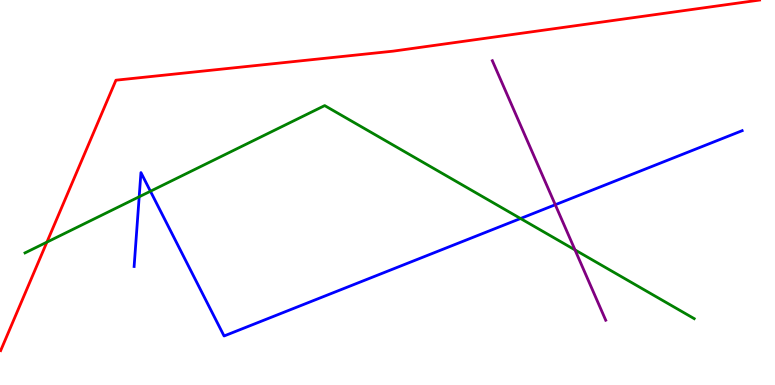[{'lines': ['blue', 'red'], 'intersections': []}, {'lines': ['green', 'red'], 'intersections': [{'x': 0.605, 'y': 3.71}]}, {'lines': ['purple', 'red'], 'intersections': []}, {'lines': ['blue', 'green'], 'intersections': [{'x': 1.8, 'y': 4.89}, {'x': 1.94, 'y': 5.03}, {'x': 6.72, 'y': 4.32}]}, {'lines': ['blue', 'purple'], 'intersections': [{'x': 7.16, 'y': 4.68}]}, {'lines': ['green', 'purple'], 'intersections': [{'x': 7.42, 'y': 3.51}]}]